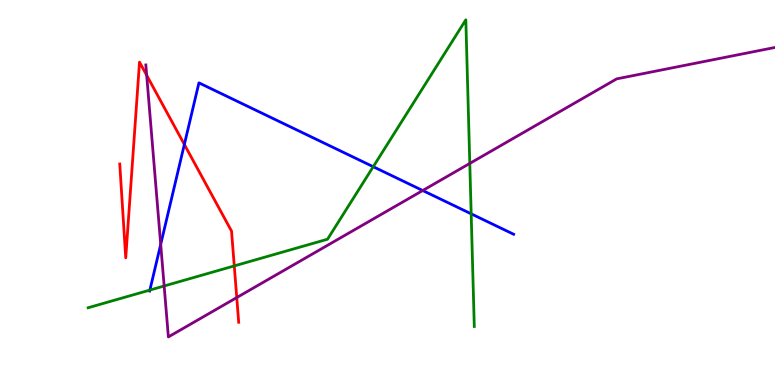[{'lines': ['blue', 'red'], 'intersections': [{'x': 2.38, 'y': 6.25}]}, {'lines': ['green', 'red'], 'intersections': [{'x': 3.02, 'y': 3.09}]}, {'lines': ['purple', 'red'], 'intersections': [{'x': 1.89, 'y': 8.04}, {'x': 3.05, 'y': 2.27}]}, {'lines': ['blue', 'green'], 'intersections': [{'x': 1.93, 'y': 2.47}, {'x': 4.82, 'y': 5.67}, {'x': 6.08, 'y': 4.45}]}, {'lines': ['blue', 'purple'], 'intersections': [{'x': 2.07, 'y': 3.65}, {'x': 5.45, 'y': 5.05}]}, {'lines': ['green', 'purple'], 'intersections': [{'x': 2.12, 'y': 2.57}, {'x': 6.06, 'y': 5.76}]}]